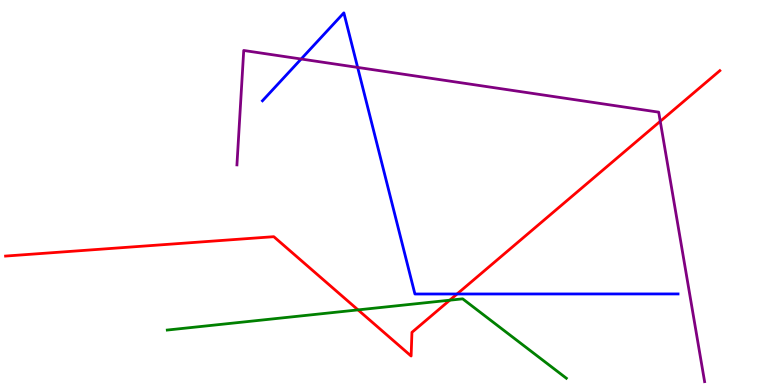[{'lines': ['blue', 'red'], 'intersections': [{'x': 5.9, 'y': 2.36}]}, {'lines': ['green', 'red'], 'intersections': [{'x': 4.62, 'y': 1.95}, {'x': 5.8, 'y': 2.2}]}, {'lines': ['purple', 'red'], 'intersections': [{'x': 8.52, 'y': 6.85}]}, {'lines': ['blue', 'green'], 'intersections': []}, {'lines': ['blue', 'purple'], 'intersections': [{'x': 3.89, 'y': 8.47}, {'x': 4.61, 'y': 8.25}]}, {'lines': ['green', 'purple'], 'intersections': []}]